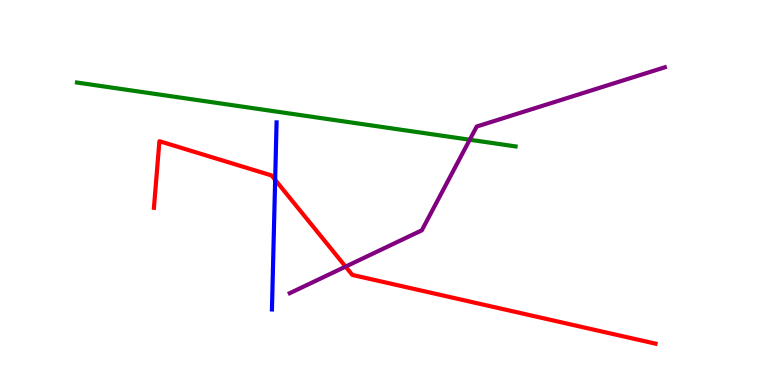[{'lines': ['blue', 'red'], 'intersections': [{'x': 3.55, 'y': 5.33}]}, {'lines': ['green', 'red'], 'intersections': []}, {'lines': ['purple', 'red'], 'intersections': [{'x': 4.46, 'y': 3.08}]}, {'lines': ['blue', 'green'], 'intersections': []}, {'lines': ['blue', 'purple'], 'intersections': []}, {'lines': ['green', 'purple'], 'intersections': [{'x': 6.06, 'y': 6.37}]}]